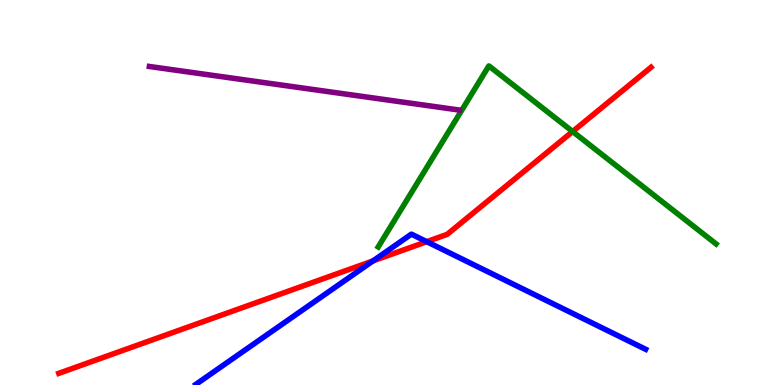[{'lines': ['blue', 'red'], 'intersections': [{'x': 4.81, 'y': 3.22}, {'x': 5.51, 'y': 3.72}]}, {'lines': ['green', 'red'], 'intersections': [{'x': 7.39, 'y': 6.58}]}, {'lines': ['purple', 'red'], 'intersections': []}, {'lines': ['blue', 'green'], 'intersections': []}, {'lines': ['blue', 'purple'], 'intersections': []}, {'lines': ['green', 'purple'], 'intersections': []}]